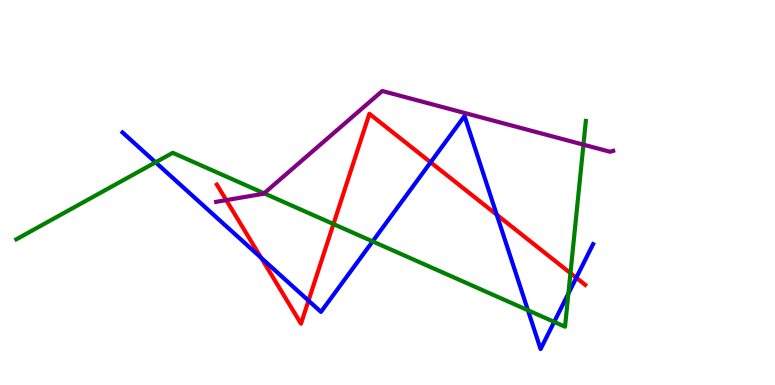[{'lines': ['blue', 'red'], 'intersections': [{'x': 3.37, 'y': 3.3}, {'x': 3.98, 'y': 2.19}, {'x': 5.56, 'y': 5.78}, {'x': 6.41, 'y': 4.42}, {'x': 7.44, 'y': 2.79}]}, {'lines': ['green', 'red'], 'intersections': [{'x': 4.3, 'y': 4.18}, {'x': 7.36, 'y': 2.91}]}, {'lines': ['purple', 'red'], 'intersections': [{'x': 2.92, 'y': 4.8}]}, {'lines': ['blue', 'green'], 'intersections': [{'x': 2.01, 'y': 5.78}, {'x': 4.81, 'y': 3.73}, {'x': 6.81, 'y': 1.94}, {'x': 7.15, 'y': 1.64}, {'x': 7.33, 'y': 2.38}]}, {'lines': ['blue', 'purple'], 'intersections': []}, {'lines': ['green', 'purple'], 'intersections': [{'x': 3.41, 'y': 4.98}, {'x': 7.53, 'y': 6.24}]}]